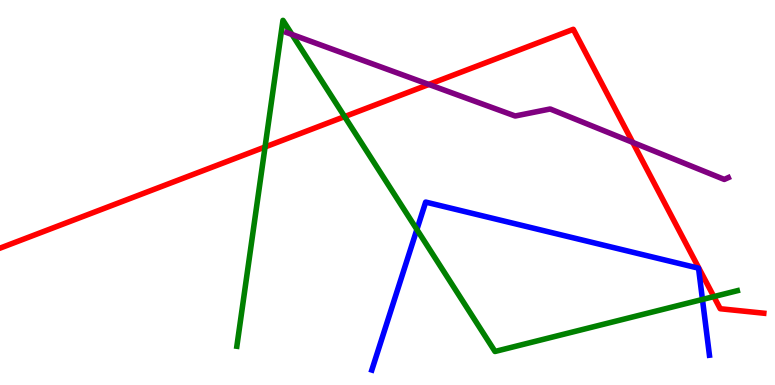[{'lines': ['blue', 'red'], 'intersections': []}, {'lines': ['green', 'red'], 'intersections': [{'x': 3.42, 'y': 6.18}, {'x': 4.45, 'y': 6.97}, {'x': 9.21, 'y': 2.3}]}, {'lines': ['purple', 'red'], 'intersections': [{'x': 5.53, 'y': 7.81}, {'x': 8.16, 'y': 6.3}]}, {'lines': ['blue', 'green'], 'intersections': [{'x': 5.38, 'y': 4.04}, {'x': 9.06, 'y': 2.22}]}, {'lines': ['blue', 'purple'], 'intersections': []}, {'lines': ['green', 'purple'], 'intersections': [{'x': 3.77, 'y': 9.1}]}]